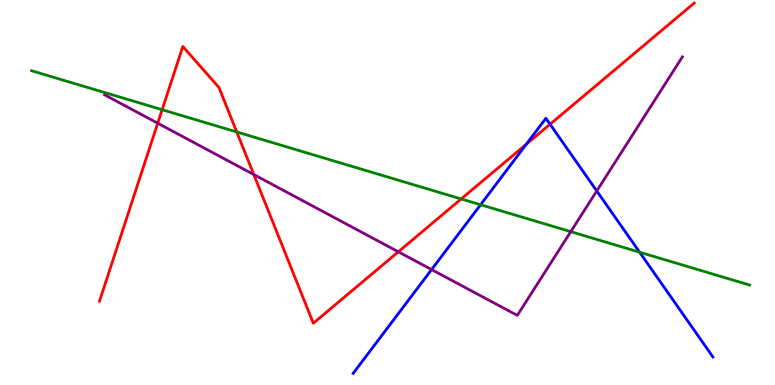[{'lines': ['blue', 'red'], 'intersections': [{'x': 6.79, 'y': 6.25}, {'x': 7.1, 'y': 6.77}]}, {'lines': ['green', 'red'], 'intersections': [{'x': 2.09, 'y': 7.15}, {'x': 3.05, 'y': 6.57}, {'x': 5.95, 'y': 4.83}]}, {'lines': ['purple', 'red'], 'intersections': [{'x': 2.04, 'y': 6.8}, {'x': 3.27, 'y': 5.47}, {'x': 5.14, 'y': 3.46}]}, {'lines': ['blue', 'green'], 'intersections': [{'x': 6.2, 'y': 4.68}, {'x': 8.25, 'y': 3.45}]}, {'lines': ['blue', 'purple'], 'intersections': [{'x': 5.57, 'y': 3.0}, {'x': 7.7, 'y': 5.04}]}, {'lines': ['green', 'purple'], 'intersections': [{'x': 7.36, 'y': 3.98}]}]